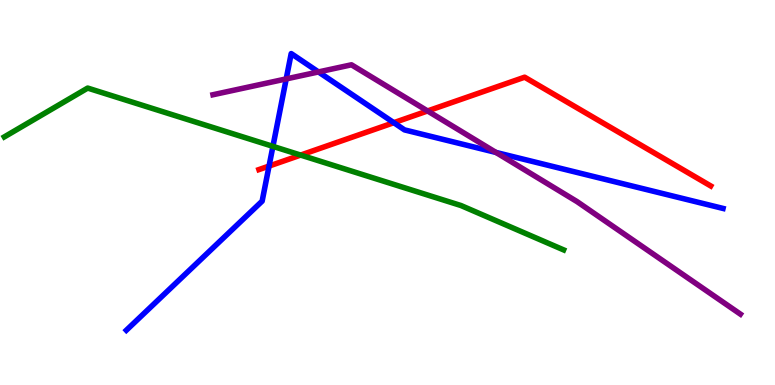[{'lines': ['blue', 'red'], 'intersections': [{'x': 3.47, 'y': 5.69}, {'x': 5.08, 'y': 6.81}]}, {'lines': ['green', 'red'], 'intersections': [{'x': 3.88, 'y': 5.97}]}, {'lines': ['purple', 'red'], 'intersections': [{'x': 5.52, 'y': 7.12}]}, {'lines': ['blue', 'green'], 'intersections': [{'x': 3.52, 'y': 6.2}]}, {'lines': ['blue', 'purple'], 'intersections': [{'x': 3.69, 'y': 7.95}, {'x': 4.11, 'y': 8.13}, {'x': 6.4, 'y': 6.04}]}, {'lines': ['green', 'purple'], 'intersections': []}]